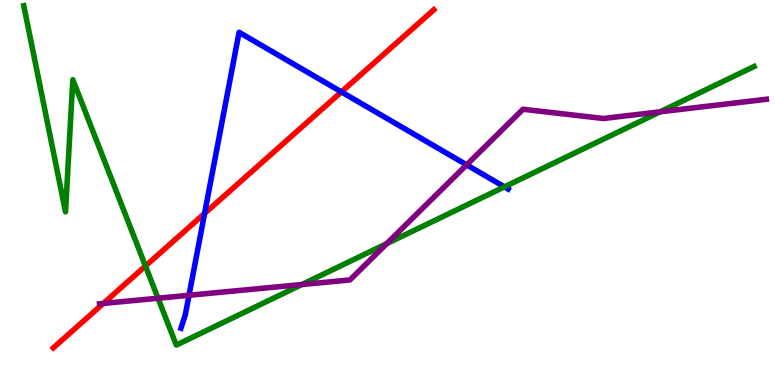[{'lines': ['blue', 'red'], 'intersections': [{'x': 2.64, 'y': 4.46}, {'x': 4.41, 'y': 7.61}]}, {'lines': ['green', 'red'], 'intersections': [{'x': 1.88, 'y': 3.09}]}, {'lines': ['purple', 'red'], 'intersections': [{'x': 1.33, 'y': 2.12}]}, {'lines': ['blue', 'green'], 'intersections': [{'x': 6.51, 'y': 5.15}]}, {'lines': ['blue', 'purple'], 'intersections': [{'x': 2.44, 'y': 2.33}, {'x': 6.02, 'y': 5.72}]}, {'lines': ['green', 'purple'], 'intersections': [{'x': 2.04, 'y': 2.25}, {'x': 3.9, 'y': 2.61}, {'x': 4.99, 'y': 3.67}, {'x': 8.52, 'y': 7.1}]}]